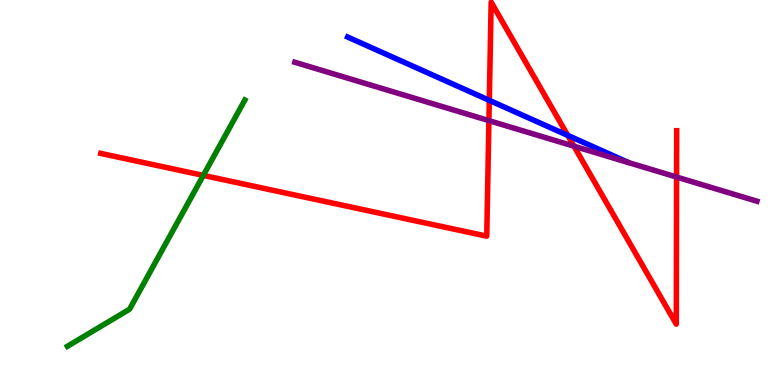[{'lines': ['blue', 'red'], 'intersections': [{'x': 6.31, 'y': 7.39}, {'x': 7.33, 'y': 6.48}]}, {'lines': ['green', 'red'], 'intersections': [{'x': 2.62, 'y': 5.44}]}, {'lines': ['purple', 'red'], 'intersections': [{'x': 6.31, 'y': 6.87}, {'x': 7.41, 'y': 6.2}, {'x': 8.73, 'y': 5.4}]}, {'lines': ['blue', 'green'], 'intersections': []}, {'lines': ['blue', 'purple'], 'intersections': []}, {'lines': ['green', 'purple'], 'intersections': []}]